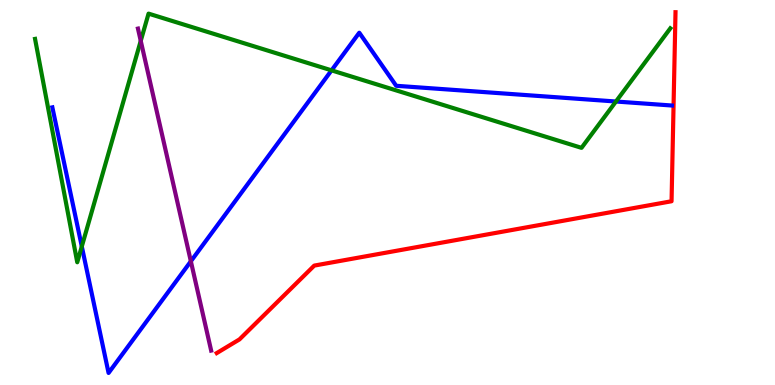[{'lines': ['blue', 'red'], 'intersections': []}, {'lines': ['green', 'red'], 'intersections': []}, {'lines': ['purple', 'red'], 'intersections': []}, {'lines': ['blue', 'green'], 'intersections': [{'x': 1.06, 'y': 3.6}, {'x': 4.28, 'y': 8.17}, {'x': 7.95, 'y': 7.36}]}, {'lines': ['blue', 'purple'], 'intersections': [{'x': 2.46, 'y': 3.21}]}, {'lines': ['green', 'purple'], 'intersections': [{'x': 1.82, 'y': 8.94}]}]